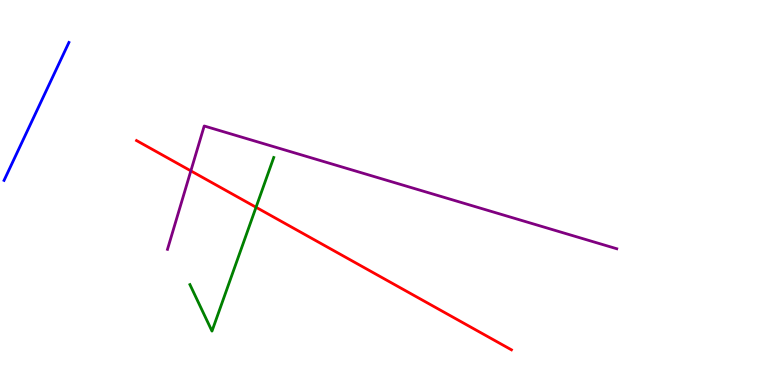[{'lines': ['blue', 'red'], 'intersections': []}, {'lines': ['green', 'red'], 'intersections': [{'x': 3.3, 'y': 4.62}]}, {'lines': ['purple', 'red'], 'intersections': [{'x': 2.46, 'y': 5.56}]}, {'lines': ['blue', 'green'], 'intersections': []}, {'lines': ['blue', 'purple'], 'intersections': []}, {'lines': ['green', 'purple'], 'intersections': []}]